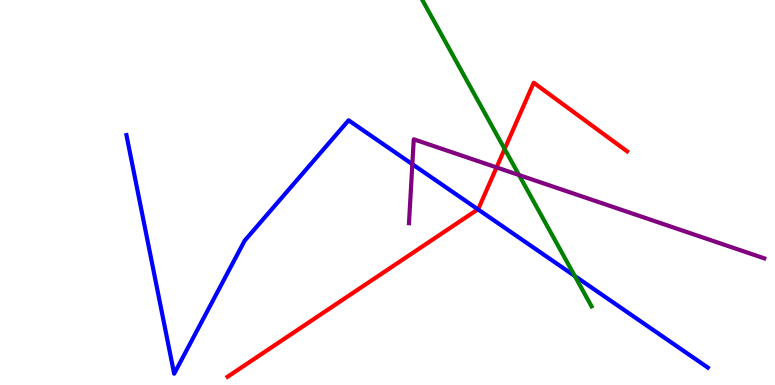[{'lines': ['blue', 'red'], 'intersections': [{'x': 6.17, 'y': 4.56}]}, {'lines': ['green', 'red'], 'intersections': [{'x': 6.51, 'y': 6.13}]}, {'lines': ['purple', 'red'], 'intersections': [{'x': 6.41, 'y': 5.65}]}, {'lines': ['blue', 'green'], 'intersections': [{'x': 7.42, 'y': 2.83}]}, {'lines': ['blue', 'purple'], 'intersections': [{'x': 5.32, 'y': 5.74}]}, {'lines': ['green', 'purple'], 'intersections': [{'x': 6.7, 'y': 5.45}]}]